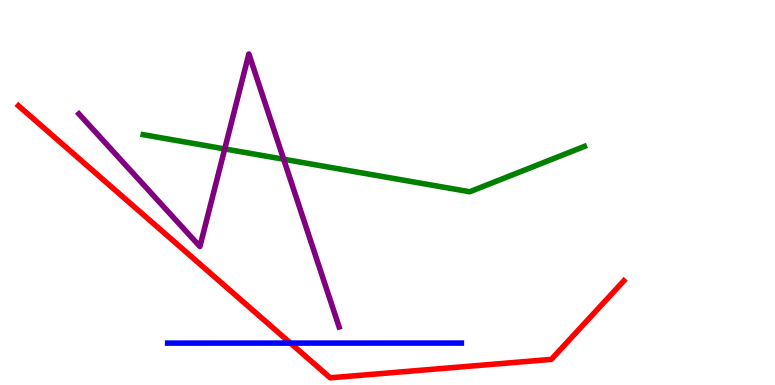[{'lines': ['blue', 'red'], 'intersections': [{'x': 3.75, 'y': 1.09}]}, {'lines': ['green', 'red'], 'intersections': []}, {'lines': ['purple', 'red'], 'intersections': []}, {'lines': ['blue', 'green'], 'intersections': []}, {'lines': ['blue', 'purple'], 'intersections': []}, {'lines': ['green', 'purple'], 'intersections': [{'x': 2.9, 'y': 6.13}, {'x': 3.66, 'y': 5.86}]}]